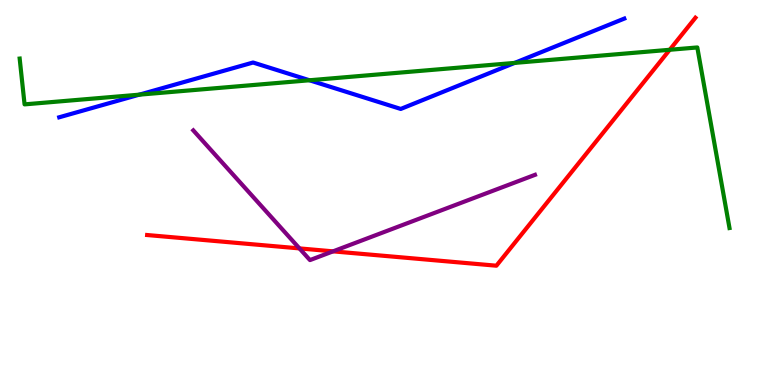[{'lines': ['blue', 'red'], 'intersections': []}, {'lines': ['green', 'red'], 'intersections': [{'x': 8.64, 'y': 8.71}]}, {'lines': ['purple', 'red'], 'intersections': [{'x': 3.86, 'y': 3.55}, {'x': 4.3, 'y': 3.47}]}, {'lines': ['blue', 'green'], 'intersections': [{'x': 1.8, 'y': 7.54}, {'x': 3.99, 'y': 7.92}, {'x': 6.64, 'y': 8.37}]}, {'lines': ['blue', 'purple'], 'intersections': []}, {'lines': ['green', 'purple'], 'intersections': []}]